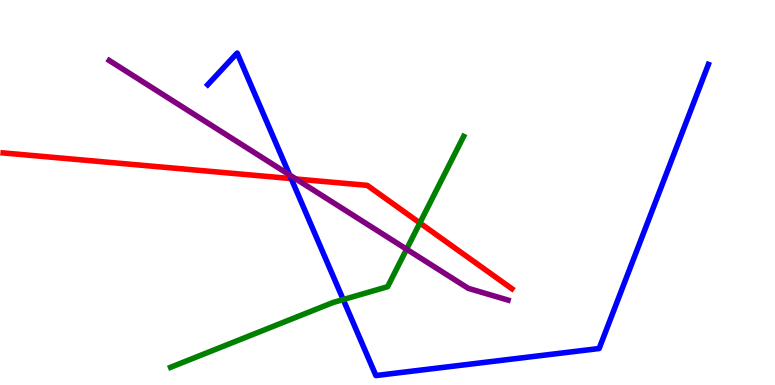[{'lines': ['blue', 'red'], 'intersections': [{'x': 3.76, 'y': 5.36}]}, {'lines': ['green', 'red'], 'intersections': [{'x': 5.42, 'y': 4.21}]}, {'lines': ['purple', 'red'], 'intersections': [{'x': 3.82, 'y': 5.35}]}, {'lines': ['blue', 'green'], 'intersections': [{'x': 4.43, 'y': 2.22}]}, {'lines': ['blue', 'purple'], 'intersections': [{'x': 3.74, 'y': 5.46}]}, {'lines': ['green', 'purple'], 'intersections': [{'x': 5.25, 'y': 3.53}]}]